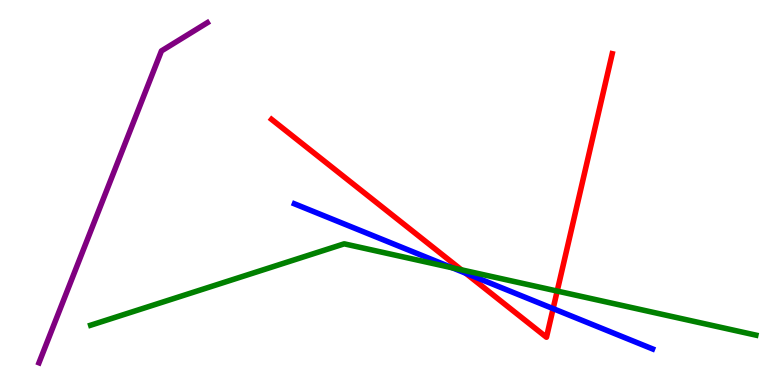[{'lines': ['blue', 'red'], 'intersections': [{'x': 6.01, 'y': 2.9}, {'x': 7.14, 'y': 1.98}]}, {'lines': ['green', 'red'], 'intersections': [{'x': 5.95, 'y': 2.99}, {'x': 7.19, 'y': 2.44}]}, {'lines': ['purple', 'red'], 'intersections': []}, {'lines': ['blue', 'green'], 'intersections': [{'x': 5.84, 'y': 3.04}]}, {'lines': ['blue', 'purple'], 'intersections': []}, {'lines': ['green', 'purple'], 'intersections': []}]